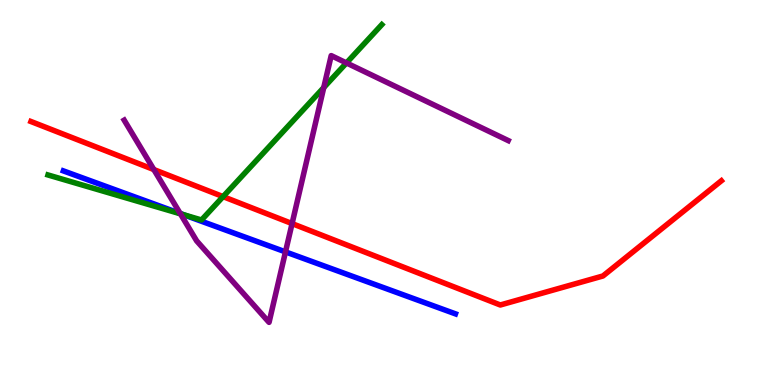[{'lines': ['blue', 'red'], 'intersections': []}, {'lines': ['green', 'red'], 'intersections': [{'x': 2.88, 'y': 4.89}]}, {'lines': ['purple', 'red'], 'intersections': [{'x': 1.98, 'y': 5.6}, {'x': 3.77, 'y': 4.19}]}, {'lines': ['blue', 'green'], 'intersections': [{'x': 2.37, 'y': 4.42}]}, {'lines': ['blue', 'purple'], 'intersections': [{'x': 2.33, 'y': 4.45}, {'x': 3.68, 'y': 3.46}]}, {'lines': ['green', 'purple'], 'intersections': [{'x': 2.33, 'y': 4.45}, {'x': 4.18, 'y': 7.73}, {'x': 4.47, 'y': 8.37}]}]